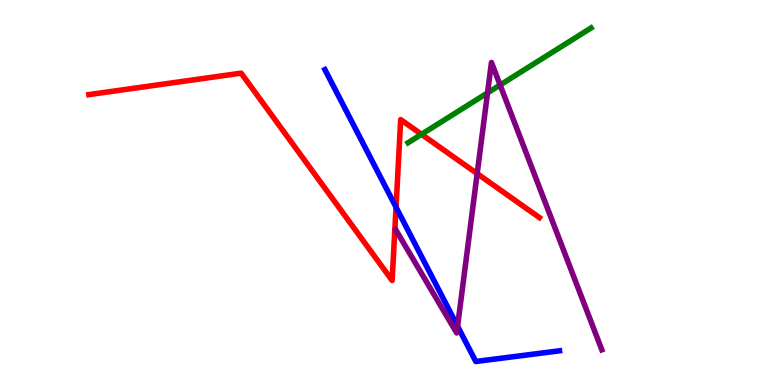[{'lines': ['blue', 'red'], 'intersections': [{'x': 5.11, 'y': 4.62}]}, {'lines': ['green', 'red'], 'intersections': [{'x': 5.44, 'y': 6.51}]}, {'lines': ['purple', 'red'], 'intersections': [{'x': 6.16, 'y': 5.49}]}, {'lines': ['blue', 'green'], 'intersections': []}, {'lines': ['blue', 'purple'], 'intersections': [{'x': 5.9, 'y': 1.53}]}, {'lines': ['green', 'purple'], 'intersections': [{'x': 6.29, 'y': 7.59}, {'x': 6.45, 'y': 7.79}]}]